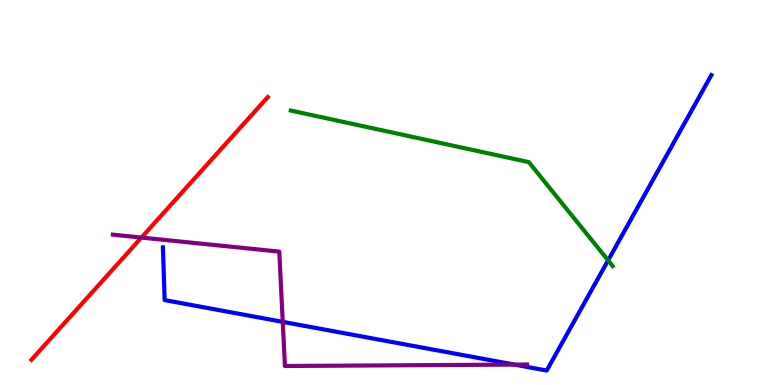[{'lines': ['blue', 'red'], 'intersections': []}, {'lines': ['green', 'red'], 'intersections': []}, {'lines': ['purple', 'red'], 'intersections': [{'x': 1.82, 'y': 3.83}]}, {'lines': ['blue', 'green'], 'intersections': [{'x': 7.85, 'y': 3.24}]}, {'lines': ['blue', 'purple'], 'intersections': [{'x': 3.65, 'y': 1.64}, {'x': 6.64, 'y': 0.53}]}, {'lines': ['green', 'purple'], 'intersections': []}]